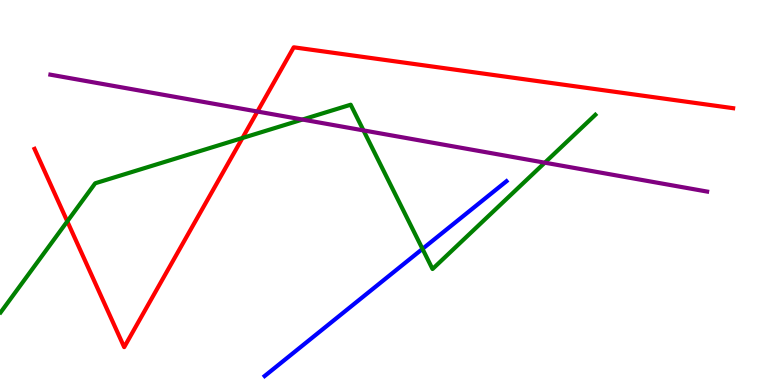[{'lines': ['blue', 'red'], 'intersections': []}, {'lines': ['green', 'red'], 'intersections': [{'x': 0.868, 'y': 4.25}, {'x': 3.13, 'y': 6.42}]}, {'lines': ['purple', 'red'], 'intersections': [{'x': 3.32, 'y': 7.1}]}, {'lines': ['blue', 'green'], 'intersections': [{'x': 5.45, 'y': 3.54}]}, {'lines': ['blue', 'purple'], 'intersections': []}, {'lines': ['green', 'purple'], 'intersections': [{'x': 3.9, 'y': 6.89}, {'x': 4.69, 'y': 6.61}, {'x': 7.03, 'y': 5.77}]}]